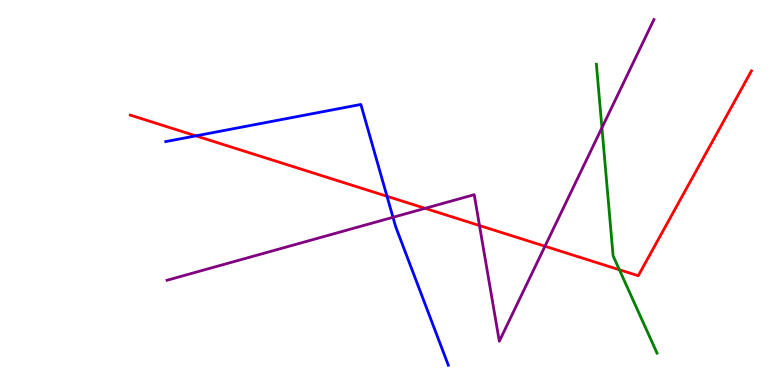[{'lines': ['blue', 'red'], 'intersections': [{'x': 2.53, 'y': 6.47}, {'x': 4.99, 'y': 4.9}]}, {'lines': ['green', 'red'], 'intersections': [{'x': 7.99, 'y': 2.99}]}, {'lines': ['purple', 'red'], 'intersections': [{'x': 5.49, 'y': 4.59}, {'x': 6.19, 'y': 4.14}, {'x': 7.03, 'y': 3.6}]}, {'lines': ['blue', 'green'], 'intersections': []}, {'lines': ['blue', 'purple'], 'intersections': [{'x': 5.07, 'y': 4.36}]}, {'lines': ['green', 'purple'], 'intersections': [{'x': 7.77, 'y': 6.68}]}]